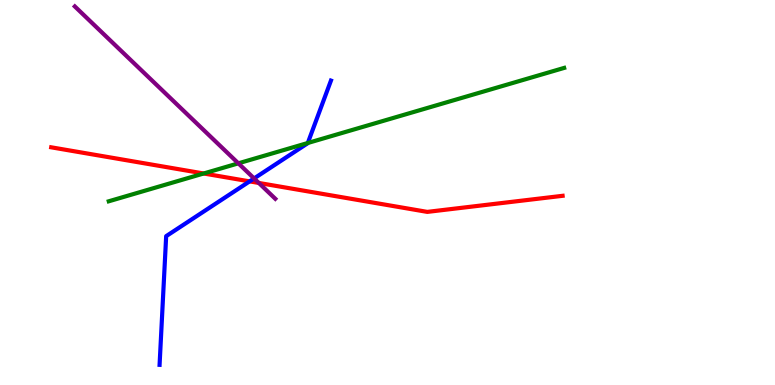[{'lines': ['blue', 'red'], 'intersections': [{'x': 3.22, 'y': 5.29}]}, {'lines': ['green', 'red'], 'intersections': [{'x': 2.63, 'y': 5.49}]}, {'lines': ['purple', 'red'], 'intersections': [{'x': 3.34, 'y': 5.25}]}, {'lines': ['blue', 'green'], 'intersections': [{'x': 3.97, 'y': 6.29}]}, {'lines': ['blue', 'purple'], 'intersections': [{'x': 3.28, 'y': 5.37}]}, {'lines': ['green', 'purple'], 'intersections': [{'x': 3.08, 'y': 5.76}]}]